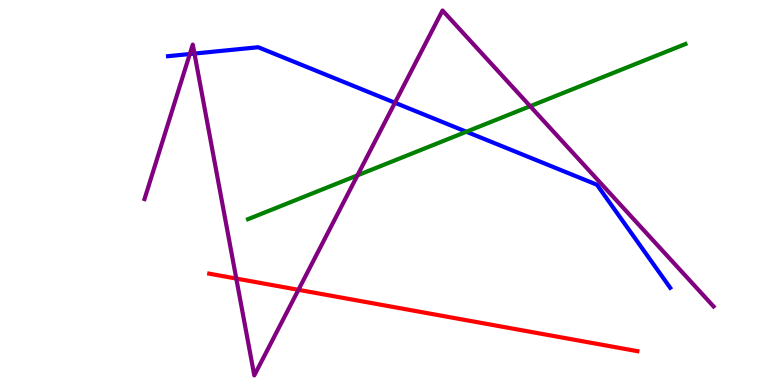[{'lines': ['blue', 'red'], 'intersections': []}, {'lines': ['green', 'red'], 'intersections': []}, {'lines': ['purple', 'red'], 'intersections': [{'x': 3.05, 'y': 2.76}, {'x': 3.85, 'y': 2.47}]}, {'lines': ['blue', 'green'], 'intersections': [{'x': 6.02, 'y': 6.58}]}, {'lines': ['blue', 'purple'], 'intersections': [{'x': 2.45, 'y': 8.6}, {'x': 2.51, 'y': 8.61}, {'x': 5.1, 'y': 7.33}]}, {'lines': ['green', 'purple'], 'intersections': [{'x': 4.61, 'y': 5.45}, {'x': 6.84, 'y': 7.24}]}]